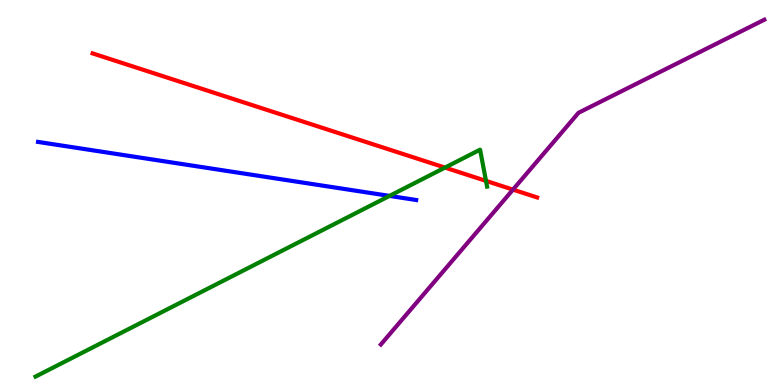[{'lines': ['blue', 'red'], 'intersections': []}, {'lines': ['green', 'red'], 'intersections': [{'x': 5.74, 'y': 5.65}, {'x': 6.27, 'y': 5.3}]}, {'lines': ['purple', 'red'], 'intersections': [{'x': 6.62, 'y': 5.07}]}, {'lines': ['blue', 'green'], 'intersections': [{'x': 5.03, 'y': 4.91}]}, {'lines': ['blue', 'purple'], 'intersections': []}, {'lines': ['green', 'purple'], 'intersections': []}]